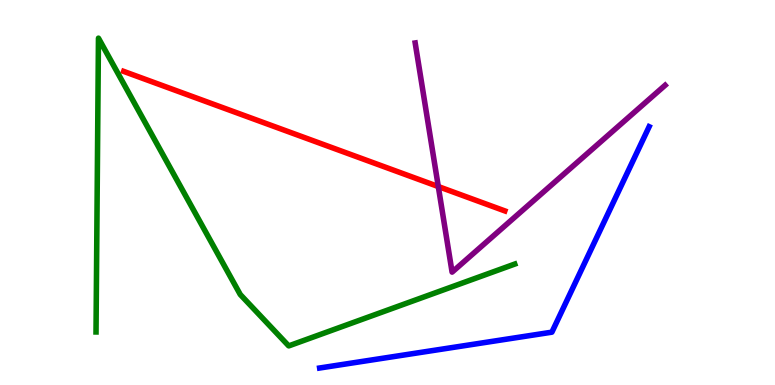[{'lines': ['blue', 'red'], 'intersections': []}, {'lines': ['green', 'red'], 'intersections': []}, {'lines': ['purple', 'red'], 'intersections': [{'x': 5.66, 'y': 5.15}]}, {'lines': ['blue', 'green'], 'intersections': []}, {'lines': ['blue', 'purple'], 'intersections': []}, {'lines': ['green', 'purple'], 'intersections': []}]